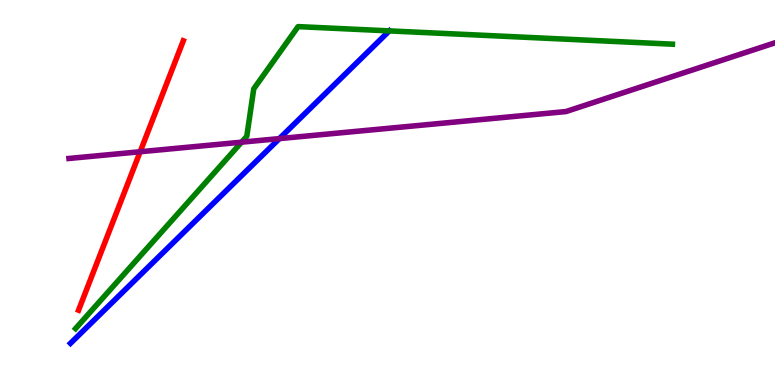[{'lines': ['blue', 'red'], 'intersections': []}, {'lines': ['green', 'red'], 'intersections': []}, {'lines': ['purple', 'red'], 'intersections': [{'x': 1.81, 'y': 6.06}]}, {'lines': ['blue', 'green'], 'intersections': [{'x': 5.02, 'y': 9.2}]}, {'lines': ['blue', 'purple'], 'intersections': [{'x': 3.6, 'y': 6.4}]}, {'lines': ['green', 'purple'], 'intersections': [{'x': 3.12, 'y': 6.31}]}]